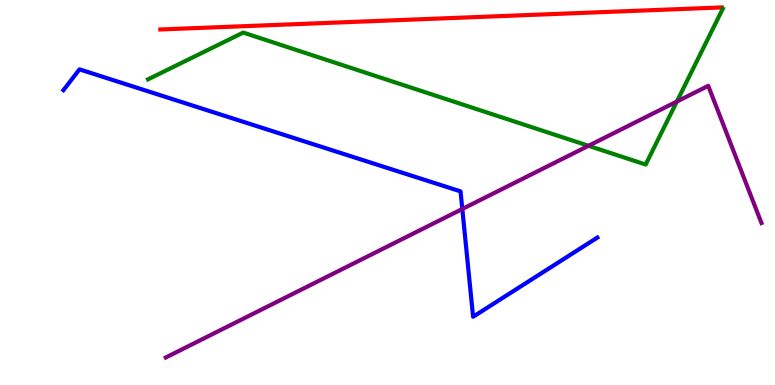[{'lines': ['blue', 'red'], 'intersections': []}, {'lines': ['green', 'red'], 'intersections': []}, {'lines': ['purple', 'red'], 'intersections': []}, {'lines': ['blue', 'green'], 'intersections': []}, {'lines': ['blue', 'purple'], 'intersections': [{'x': 5.97, 'y': 4.57}]}, {'lines': ['green', 'purple'], 'intersections': [{'x': 7.59, 'y': 6.21}, {'x': 8.73, 'y': 7.36}]}]